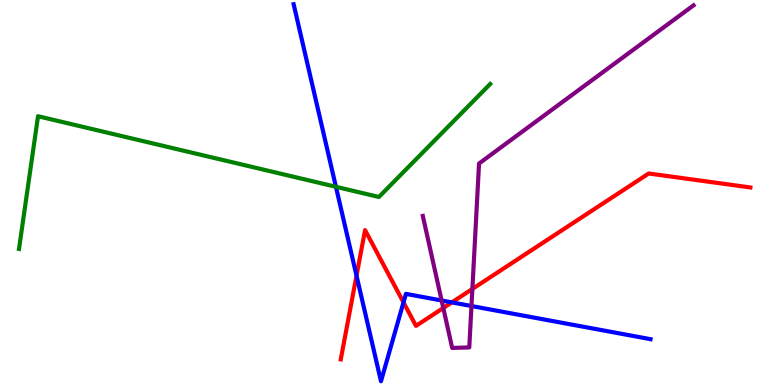[{'lines': ['blue', 'red'], 'intersections': [{'x': 4.6, 'y': 2.84}, {'x': 5.21, 'y': 2.15}, {'x': 5.83, 'y': 2.15}]}, {'lines': ['green', 'red'], 'intersections': []}, {'lines': ['purple', 'red'], 'intersections': [{'x': 5.72, 'y': 2.0}, {'x': 6.1, 'y': 2.5}]}, {'lines': ['blue', 'green'], 'intersections': [{'x': 4.33, 'y': 5.15}]}, {'lines': ['blue', 'purple'], 'intersections': [{'x': 5.7, 'y': 2.19}, {'x': 6.08, 'y': 2.05}]}, {'lines': ['green', 'purple'], 'intersections': []}]